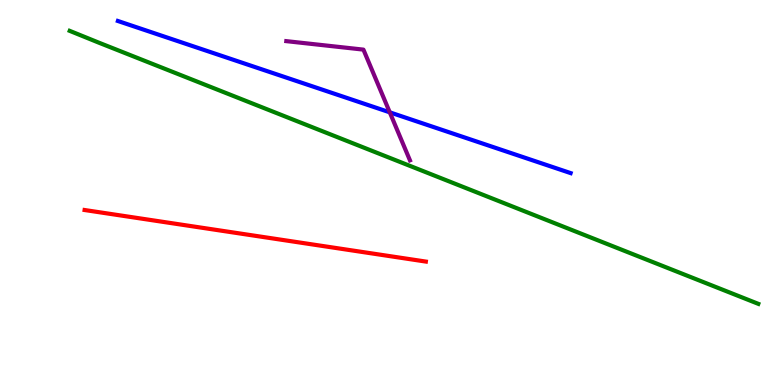[{'lines': ['blue', 'red'], 'intersections': []}, {'lines': ['green', 'red'], 'intersections': []}, {'lines': ['purple', 'red'], 'intersections': []}, {'lines': ['blue', 'green'], 'intersections': []}, {'lines': ['blue', 'purple'], 'intersections': [{'x': 5.03, 'y': 7.08}]}, {'lines': ['green', 'purple'], 'intersections': []}]